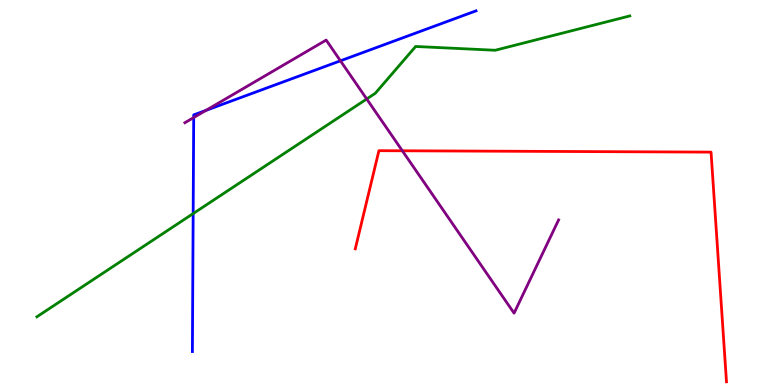[{'lines': ['blue', 'red'], 'intersections': []}, {'lines': ['green', 'red'], 'intersections': []}, {'lines': ['purple', 'red'], 'intersections': [{'x': 5.19, 'y': 6.08}]}, {'lines': ['blue', 'green'], 'intersections': [{'x': 2.49, 'y': 4.45}]}, {'lines': ['blue', 'purple'], 'intersections': [{'x': 2.5, 'y': 6.95}, {'x': 2.66, 'y': 7.13}, {'x': 4.39, 'y': 8.42}]}, {'lines': ['green', 'purple'], 'intersections': [{'x': 4.73, 'y': 7.43}]}]